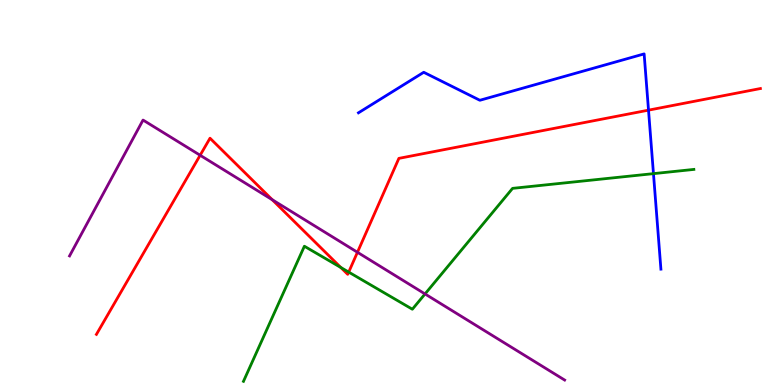[{'lines': ['blue', 'red'], 'intersections': [{'x': 8.37, 'y': 7.14}]}, {'lines': ['green', 'red'], 'intersections': [{'x': 4.4, 'y': 3.05}, {'x': 4.5, 'y': 2.93}]}, {'lines': ['purple', 'red'], 'intersections': [{'x': 2.58, 'y': 5.97}, {'x': 3.51, 'y': 4.81}, {'x': 4.61, 'y': 3.45}]}, {'lines': ['blue', 'green'], 'intersections': [{'x': 8.43, 'y': 5.49}]}, {'lines': ['blue', 'purple'], 'intersections': []}, {'lines': ['green', 'purple'], 'intersections': [{'x': 5.48, 'y': 2.36}]}]